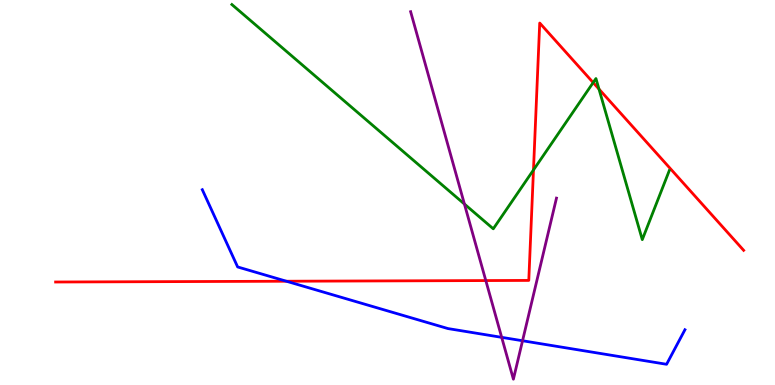[{'lines': ['blue', 'red'], 'intersections': [{'x': 3.7, 'y': 2.7}]}, {'lines': ['green', 'red'], 'intersections': [{'x': 6.88, 'y': 5.59}, {'x': 7.65, 'y': 7.85}, {'x': 7.73, 'y': 7.69}]}, {'lines': ['purple', 'red'], 'intersections': [{'x': 6.27, 'y': 2.71}]}, {'lines': ['blue', 'green'], 'intersections': []}, {'lines': ['blue', 'purple'], 'intersections': [{'x': 6.47, 'y': 1.24}, {'x': 6.74, 'y': 1.15}]}, {'lines': ['green', 'purple'], 'intersections': [{'x': 5.99, 'y': 4.7}]}]